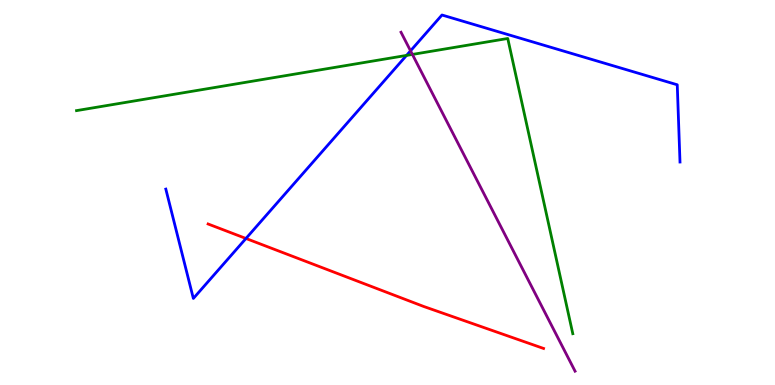[{'lines': ['blue', 'red'], 'intersections': [{'x': 3.17, 'y': 3.81}]}, {'lines': ['green', 'red'], 'intersections': []}, {'lines': ['purple', 'red'], 'intersections': []}, {'lines': ['blue', 'green'], 'intersections': [{'x': 5.25, 'y': 8.56}]}, {'lines': ['blue', 'purple'], 'intersections': [{'x': 5.3, 'y': 8.68}]}, {'lines': ['green', 'purple'], 'intersections': [{'x': 5.32, 'y': 8.59}]}]